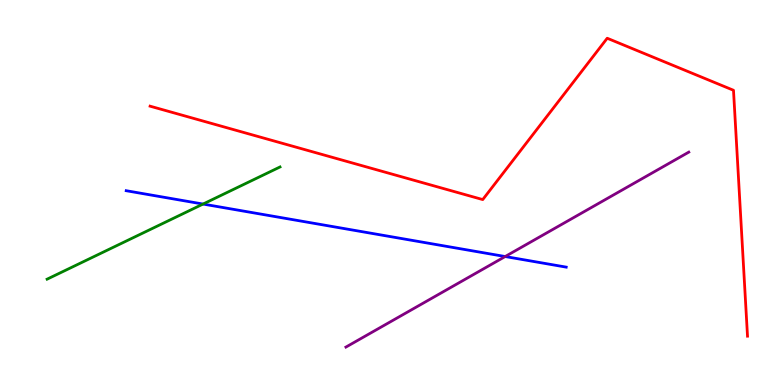[{'lines': ['blue', 'red'], 'intersections': []}, {'lines': ['green', 'red'], 'intersections': []}, {'lines': ['purple', 'red'], 'intersections': []}, {'lines': ['blue', 'green'], 'intersections': [{'x': 2.62, 'y': 4.7}]}, {'lines': ['blue', 'purple'], 'intersections': [{'x': 6.52, 'y': 3.34}]}, {'lines': ['green', 'purple'], 'intersections': []}]